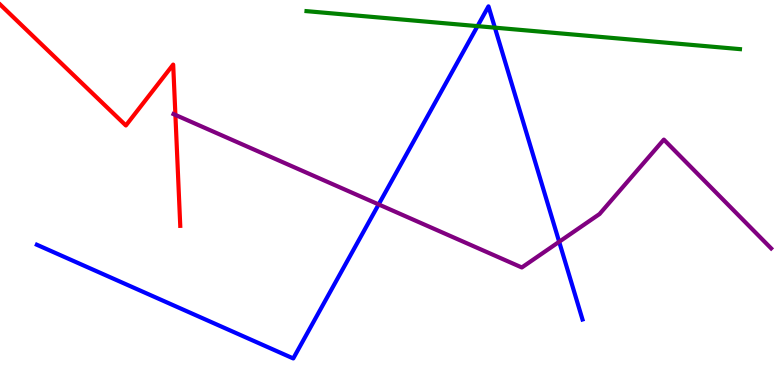[{'lines': ['blue', 'red'], 'intersections': []}, {'lines': ['green', 'red'], 'intersections': []}, {'lines': ['purple', 'red'], 'intersections': [{'x': 2.26, 'y': 7.01}]}, {'lines': ['blue', 'green'], 'intersections': [{'x': 6.16, 'y': 9.32}, {'x': 6.39, 'y': 9.28}]}, {'lines': ['blue', 'purple'], 'intersections': [{'x': 4.89, 'y': 4.69}, {'x': 7.22, 'y': 3.72}]}, {'lines': ['green', 'purple'], 'intersections': []}]